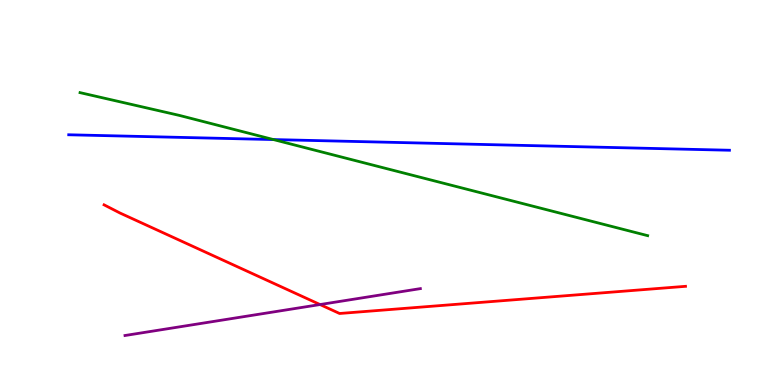[{'lines': ['blue', 'red'], 'intersections': []}, {'lines': ['green', 'red'], 'intersections': []}, {'lines': ['purple', 'red'], 'intersections': [{'x': 4.13, 'y': 2.09}]}, {'lines': ['blue', 'green'], 'intersections': [{'x': 3.53, 'y': 6.37}]}, {'lines': ['blue', 'purple'], 'intersections': []}, {'lines': ['green', 'purple'], 'intersections': []}]